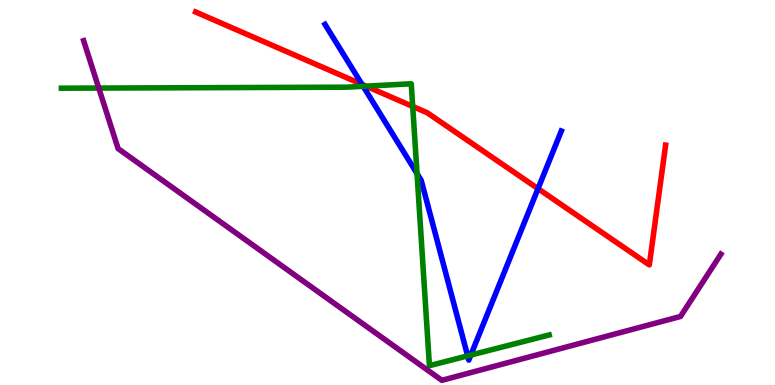[{'lines': ['blue', 'red'], 'intersections': [{'x': 4.67, 'y': 7.81}, {'x': 6.94, 'y': 5.1}]}, {'lines': ['green', 'red'], 'intersections': [{'x': 4.72, 'y': 7.76}, {'x': 5.33, 'y': 7.24}]}, {'lines': ['purple', 'red'], 'intersections': []}, {'lines': ['blue', 'green'], 'intersections': [{'x': 4.69, 'y': 7.76}, {'x': 5.38, 'y': 5.49}, {'x': 6.03, 'y': 0.757}, {'x': 6.08, 'y': 0.778}]}, {'lines': ['blue', 'purple'], 'intersections': []}, {'lines': ['green', 'purple'], 'intersections': [{'x': 1.27, 'y': 7.71}]}]